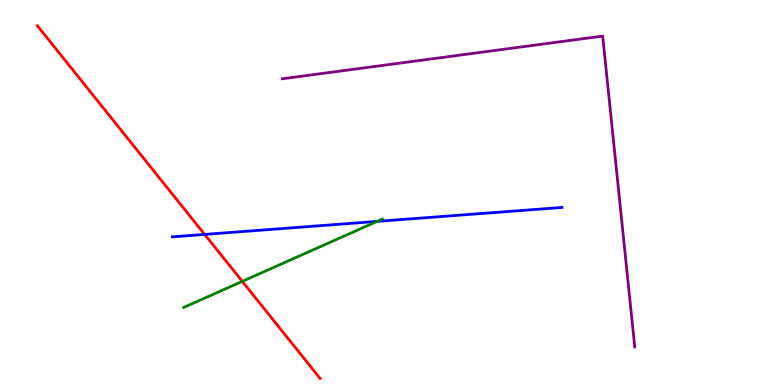[{'lines': ['blue', 'red'], 'intersections': [{'x': 2.64, 'y': 3.91}]}, {'lines': ['green', 'red'], 'intersections': [{'x': 3.13, 'y': 2.69}]}, {'lines': ['purple', 'red'], 'intersections': []}, {'lines': ['blue', 'green'], 'intersections': [{'x': 4.87, 'y': 4.25}]}, {'lines': ['blue', 'purple'], 'intersections': []}, {'lines': ['green', 'purple'], 'intersections': []}]